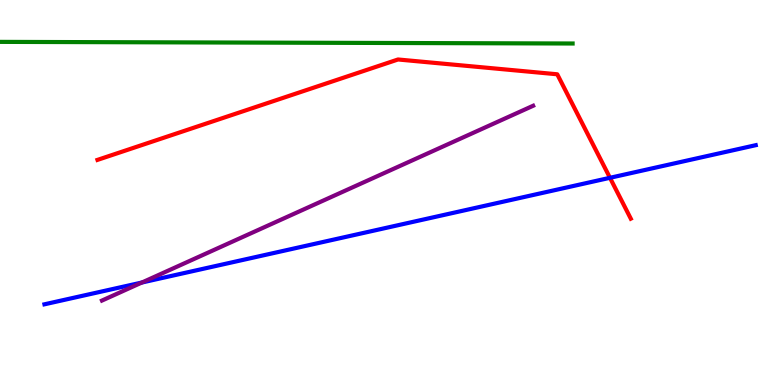[{'lines': ['blue', 'red'], 'intersections': [{'x': 7.87, 'y': 5.38}]}, {'lines': ['green', 'red'], 'intersections': []}, {'lines': ['purple', 'red'], 'intersections': []}, {'lines': ['blue', 'green'], 'intersections': []}, {'lines': ['blue', 'purple'], 'intersections': [{'x': 1.83, 'y': 2.66}]}, {'lines': ['green', 'purple'], 'intersections': []}]